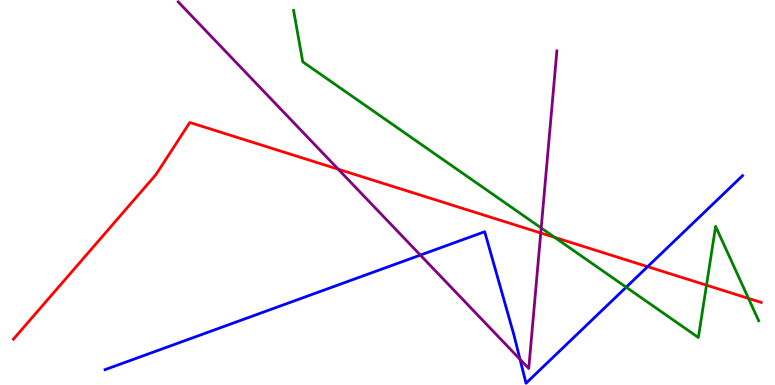[{'lines': ['blue', 'red'], 'intersections': [{'x': 8.36, 'y': 3.07}]}, {'lines': ['green', 'red'], 'intersections': [{'x': 7.16, 'y': 3.83}, {'x': 9.12, 'y': 2.59}, {'x': 9.66, 'y': 2.25}]}, {'lines': ['purple', 'red'], 'intersections': [{'x': 4.36, 'y': 5.6}, {'x': 6.98, 'y': 3.95}]}, {'lines': ['blue', 'green'], 'intersections': [{'x': 8.08, 'y': 2.54}]}, {'lines': ['blue', 'purple'], 'intersections': [{'x': 5.42, 'y': 3.37}, {'x': 6.71, 'y': 0.667}]}, {'lines': ['green', 'purple'], 'intersections': [{'x': 6.98, 'y': 4.08}]}]